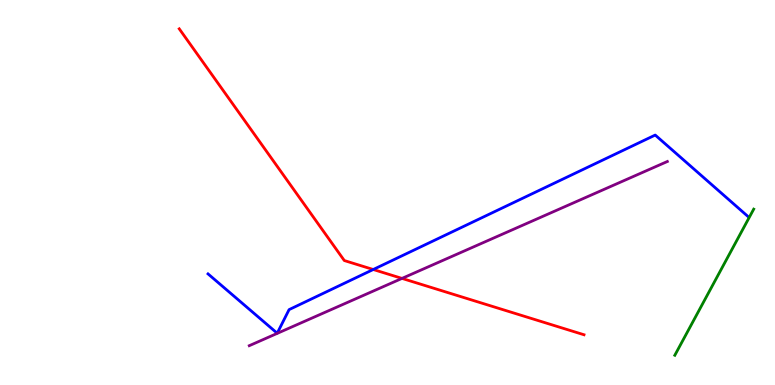[{'lines': ['blue', 'red'], 'intersections': [{'x': 4.82, 'y': 3.0}]}, {'lines': ['green', 'red'], 'intersections': []}, {'lines': ['purple', 'red'], 'intersections': [{'x': 5.19, 'y': 2.77}]}, {'lines': ['blue', 'green'], 'intersections': []}, {'lines': ['blue', 'purple'], 'intersections': []}, {'lines': ['green', 'purple'], 'intersections': []}]